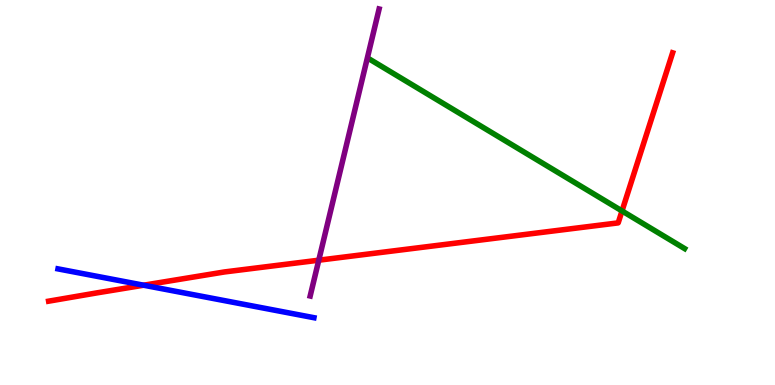[{'lines': ['blue', 'red'], 'intersections': [{'x': 1.85, 'y': 2.59}]}, {'lines': ['green', 'red'], 'intersections': [{'x': 8.03, 'y': 4.52}]}, {'lines': ['purple', 'red'], 'intersections': [{'x': 4.11, 'y': 3.24}]}, {'lines': ['blue', 'green'], 'intersections': []}, {'lines': ['blue', 'purple'], 'intersections': []}, {'lines': ['green', 'purple'], 'intersections': []}]